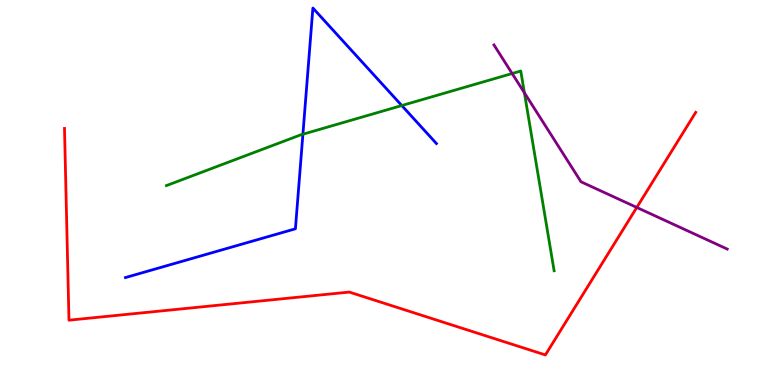[{'lines': ['blue', 'red'], 'intersections': []}, {'lines': ['green', 'red'], 'intersections': []}, {'lines': ['purple', 'red'], 'intersections': [{'x': 8.22, 'y': 4.61}]}, {'lines': ['blue', 'green'], 'intersections': [{'x': 3.91, 'y': 6.51}, {'x': 5.18, 'y': 7.26}]}, {'lines': ['blue', 'purple'], 'intersections': []}, {'lines': ['green', 'purple'], 'intersections': [{'x': 6.61, 'y': 8.09}, {'x': 6.77, 'y': 7.59}]}]